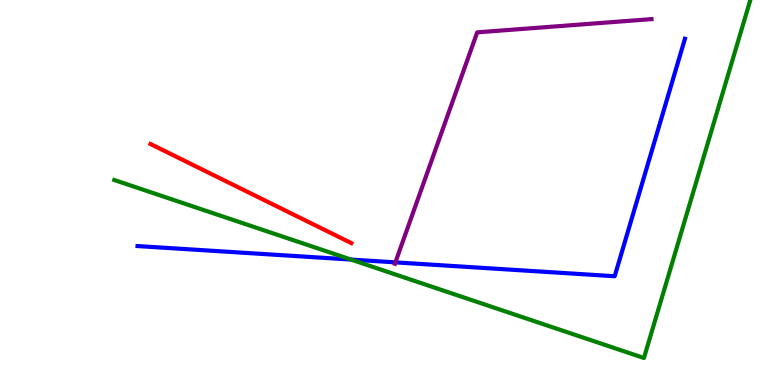[{'lines': ['blue', 'red'], 'intersections': []}, {'lines': ['green', 'red'], 'intersections': []}, {'lines': ['purple', 'red'], 'intersections': []}, {'lines': ['blue', 'green'], 'intersections': [{'x': 4.53, 'y': 3.26}]}, {'lines': ['blue', 'purple'], 'intersections': [{'x': 5.1, 'y': 3.19}]}, {'lines': ['green', 'purple'], 'intersections': []}]